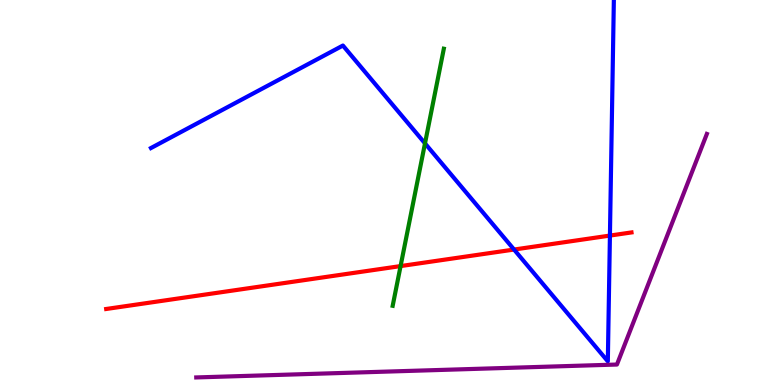[{'lines': ['blue', 'red'], 'intersections': [{'x': 6.63, 'y': 3.52}, {'x': 7.87, 'y': 3.88}]}, {'lines': ['green', 'red'], 'intersections': [{'x': 5.17, 'y': 3.09}]}, {'lines': ['purple', 'red'], 'intersections': []}, {'lines': ['blue', 'green'], 'intersections': [{'x': 5.48, 'y': 6.28}]}, {'lines': ['blue', 'purple'], 'intersections': []}, {'lines': ['green', 'purple'], 'intersections': []}]